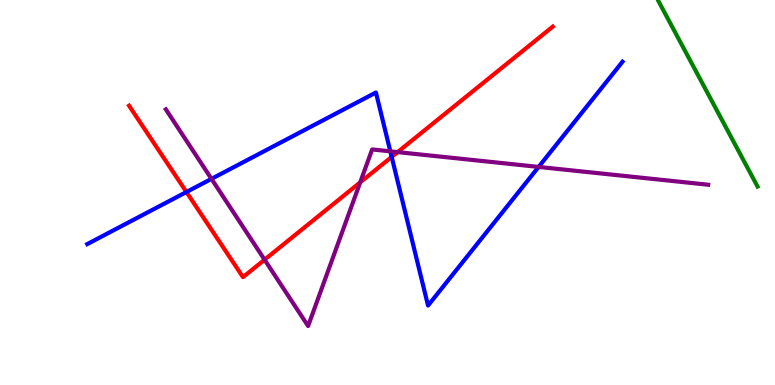[{'lines': ['blue', 'red'], 'intersections': [{'x': 2.41, 'y': 5.01}, {'x': 5.05, 'y': 5.92}]}, {'lines': ['green', 'red'], 'intersections': []}, {'lines': ['purple', 'red'], 'intersections': [{'x': 3.41, 'y': 3.25}, {'x': 4.65, 'y': 5.26}, {'x': 5.13, 'y': 6.05}]}, {'lines': ['blue', 'green'], 'intersections': []}, {'lines': ['blue', 'purple'], 'intersections': [{'x': 2.73, 'y': 5.35}, {'x': 5.04, 'y': 6.07}, {'x': 6.95, 'y': 5.66}]}, {'lines': ['green', 'purple'], 'intersections': []}]